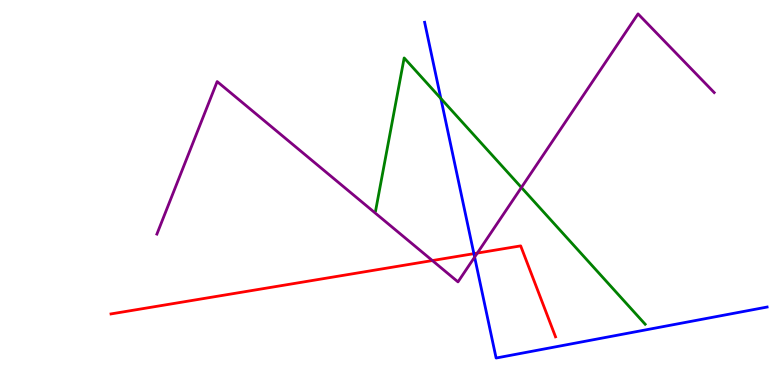[{'lines': ['blue', 'red'], 'intersections': [{'x': 6.11, 'y': 3.41}]}, {'lines': ['green', 'red'], 'intersections': []}, {'lines': ['purple', 'red'], 'intersections': [{'x': 5.58, 'y': 3.23}, {'x': 6.16, 'y': 3.43}]}, {'lines': ['blue', 'green'], 'intersections': [{'x': 5.69, 'y': 7.44}]}, {'lines': ['blue', 'purple'], 'intersections': [{'x': 6.12, 'y': 3.32}]}, {'lines': ['green', 'purple'], 'intersections': [{'x': 6.73, 'y': 5.13}]}]